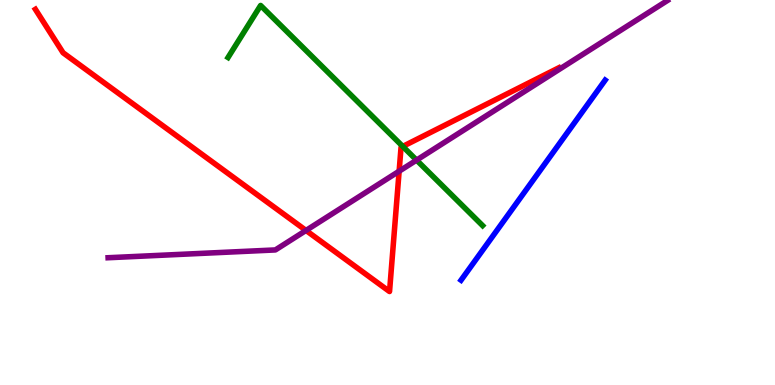[{'lines': ['blue', 'red'], 'intersections': []}, {'lines': ['green', 'red'], 'intersections': [{'x': 5.2, 'y': 6.2}]}, {'lines': ['purple', 'red'], 'intersections': [{'x': 3.95, 'y': 4.01}, {'x': 5.15, 'y': 5.55}]}, {'lines': ['blue', 'green'], 'intersections': []}, {'lines': ['blue', 'purple'], 'intersections': []}, {'lines': ['green', 'purple'], 'intersections': [{'x': 5.38, 'y': 5.84}]}]